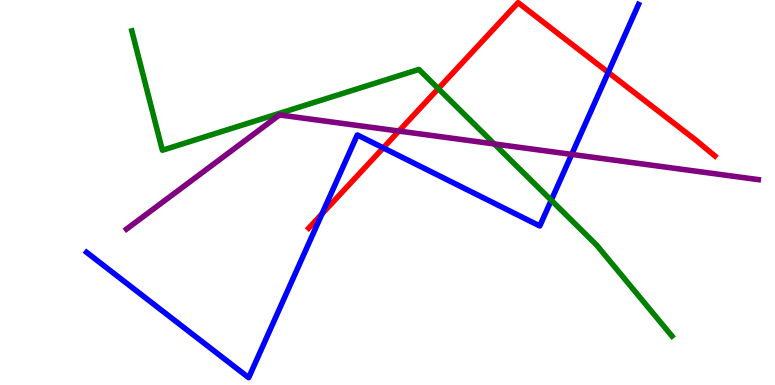[{'lines': ['blue', 'red'], 'intersections': [{'x': 4.15, 'y': 4.45}, {'x': 4.95, 'y': 6.16}, {'x': 7.85, 'y': 8.12}]}, {'lines': ['green', 'red'], 'intersections': [{'x': 5.66, 'y': 7.7}]}, {'lines': ['purple', 'red'], 'intersections': [{'x': 5.15, 'y': 6.6}]}, {'lines': ['blue', 'green'], 'intersections': [{'x': 7.11, 'y': 4.8}]}, {'lines': ['blue', 'purple'], 'intersections': [{'x': 7.38, 'y': 5.99}]}, {'lines': ['green', 'purple'], 'intersections': [{'x': 6.38, 'y': 6.26}]}]